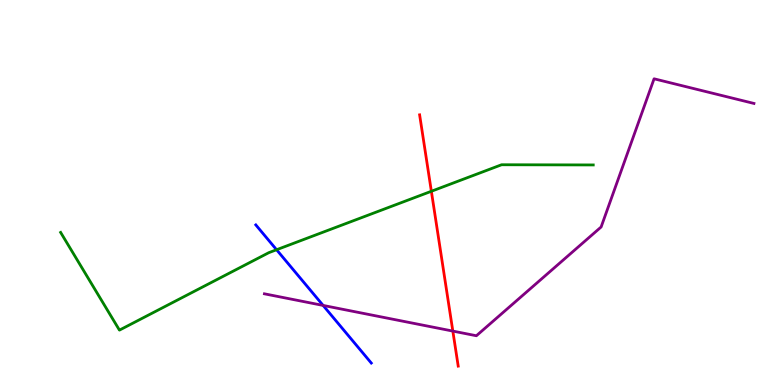[{'lines': ['blue', 'red'], 'intersections': []}, {'lines': ['green', 'red'], 'intersections': [{'x': 5.57, 'y': 5.03}]}, {'lines': ['purple', 'red'], 'intersections': [{'x': 5.84, 'y': 1.4}]}, {'lines': ['blue', 'green'], 'intersections': [{'x': 3.57, 'y': 3.51}]}, {'lines': ['blue', 'purple'], 'intersections': [{'x': 4.17, 'y': 2.07}]}, {'lines': ['green', 'purple'], 'intersections': []}]